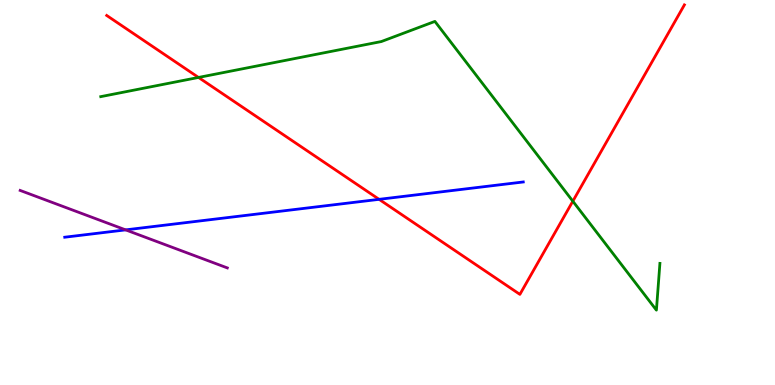[{'lines': ['blue', 'red'], 'intersections': [{'x': 4.89, 'y': 4.82}]}, {'lines': ['green', 'red'], 'intersections': [{'x': 2.56, 'y': 7.99}, {'x': 7.39, 'y': 4.77}]}, {'lines': ['purple', 'red'], 'intersections': []}, {'lines': ['blue', 'green'], 'intersections': []}, {'lines': ['blue', 'purple'], 'intersections': [{'x': 1.62, 'y': 4.03}]}, {'lines': ['green', 'purple'], 'intersections': []}]